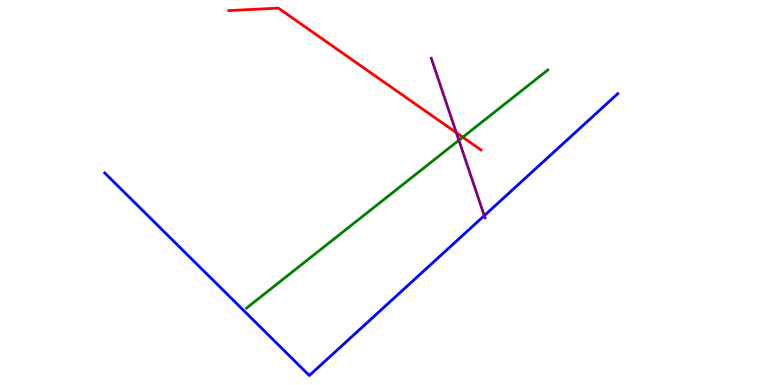[{'lines': ['blue', 'red'], 'intersections': []}, {'lines': ['green', 'red'], 'intersections': [{'x': 5.97, 'y': 6.44}]}, {'lines': ['purple', 'red'], 'intersections': [{'x': 5.89, 'y': 6.55}]}, {'lines': ['blue', 'green'], 'intersections': []}, {'lines': ['blue', 'purple'], 'intersections': [{'x': 6.25, 'y': 4.4}]}, {'lines': ['green', 'purple'], 'intersections': [{'x': 5.92, 'y': 6.36}]}]